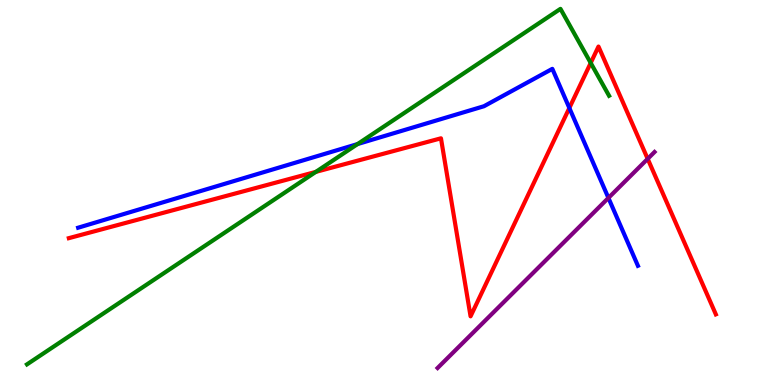[{'lines': ['blue', 'red'], 'intersections': [{'x': 7.35, 'y': 7.2}]}, {'lines': ['green', 'red'], 'intersections': [{'x': 4.08, 'y': 5.54}, {'x': 7.62, 'y': 8.37}]}, {'lines': ['purple', 'red'], 'intersections': [{'x': 8.36, 'y': 5.87}]}, {'lines': ['blue', 'green'], 'intersections': [{'x': 4.61, 'y': 6.26}]}, {'lines': ['blue', 'purple'], 'intersections': [{'x': 7.85, 'y': 4.86}]}, {'lines': ['green', 'purple'], 'intersections': []}]